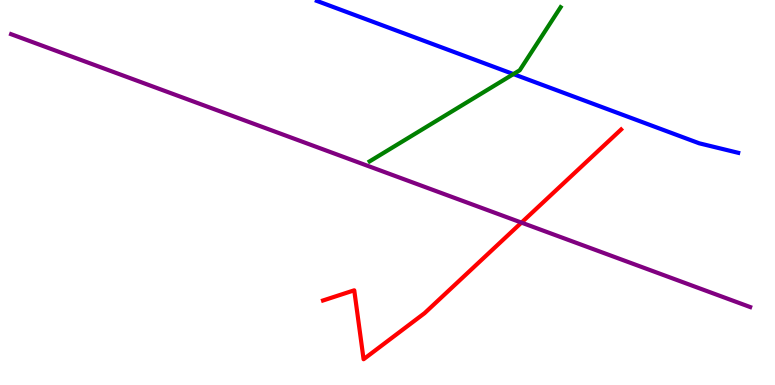[{'lines': ['blue', 'red'], 'intersections': []}, {'lines': ['green', 'red'], 'intersections': []}, {'lines': ['purple', 'red'], 'intersections': [{'x': 6.73, 'y': 4.22}]}, {'lines': ['blue', 'green'], 'intersections': [{'x': 6.62, 'y': 8.08}]}, {'lines': ['blue', 'purple'], 'intersections': []}, {'lines': ['green', 'purple'], 'intersections': []}]